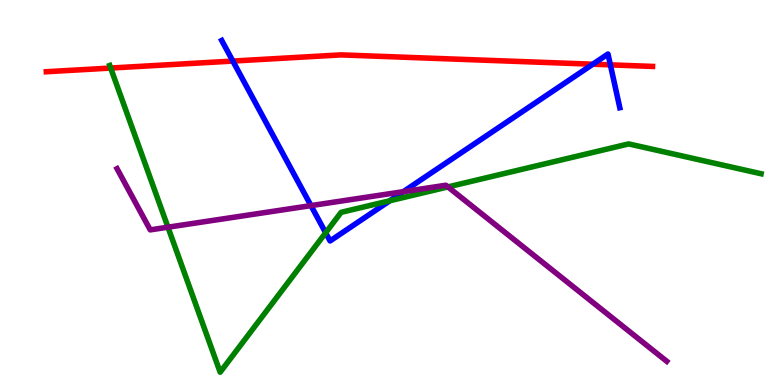[{'lines': ['blue', 'red'], 'intersections': [{'x': 3.0, 'y': 8.41}, {'x': 7.65, 'y': 8.33}, {'x': 7.88, 'y': 8.32}]}, {'lines': ['green', 'red'], 'intersections': [{'x': 1.43, 'y': 8.23}]}, {'lines': ['purple', 'red'], 'intersections': []}, {'lines': ['blue', 'green'], 'intersections': [{'x': 4.2, 'y': 3.95}, {'x': 5.03, 'y': 4.79}]}, {'lines': ['blue', 'purple'], 'intersections': [{'x': 4.01, 'y': 4.66}, {'x': 5.2, 'y': 5.02}]}, {'lines': ['green', 'purple'], 'intersections': [{'x': 2.17, 'y': 4.1}, {'x': 5.78, 'y': 5.14}]}]